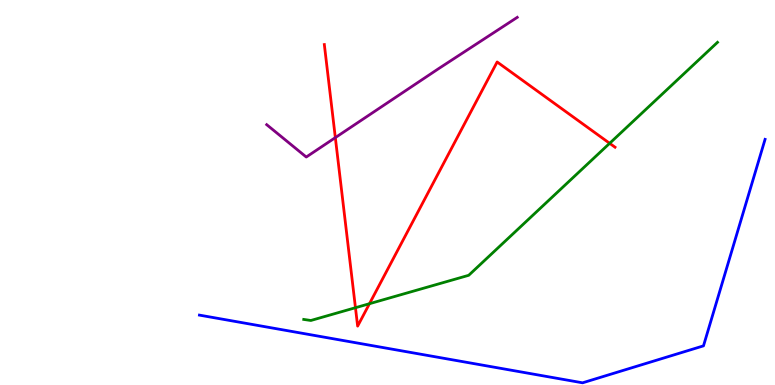[{'lines': ['blue', 'red'], 'intersections': []}, {'lines': ['green', 'red'], 'intersections': [{'x': 4.59, 'y': 2.01}, {'x': 4.77, 'y': 2.11}, {'x': 7.87, 'y': 6.28}]}, {'lines': ['purple', 'red'], 'intersections': [{'x': 4.33, 'y': 6.43}]}, {'lines': ['blue', 'green'], 'intersections': []}, {'lines': ['blue', 'purple'], 'intersections': []}, {'lines': ['green', 'purple'], 'intersections': []}]